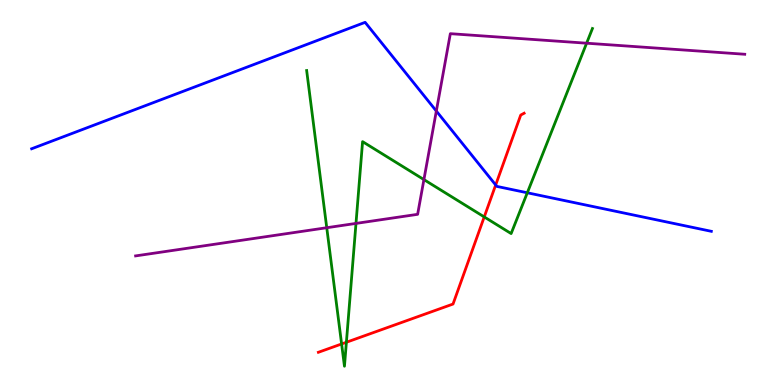[{'lines': ['blue', 'red'], 'intersections': [{'x': 6.4, 'y': 5.2}]}, {'lines': ['green', 'red'], 'intersections': [{'x': 4.41, 'y': 1.07}, {'x': 4.47, 'y': 1.11}, {'x': 6.25, 'y': 4.37}]}, {'lines': ['purple', 'red'], 'intersections': []}, {'lines': ['blue', 'green'], 'intersections': [{'x': 6.8, 'y': 4.99}]}, {'lines': ['blue', 'purple'], 'intersections': [{'x': 5.63, 'y': 7.12}]}, {'lines': ['green', 'purple'], 'intersections': [{'x': 4.22, 'y': 4.09}, {'x': 4.59, 'y': 4.2}, {'x': 5.47, 'y': 5.34}, {'x': 7.57, 'y': 8.88}]}]